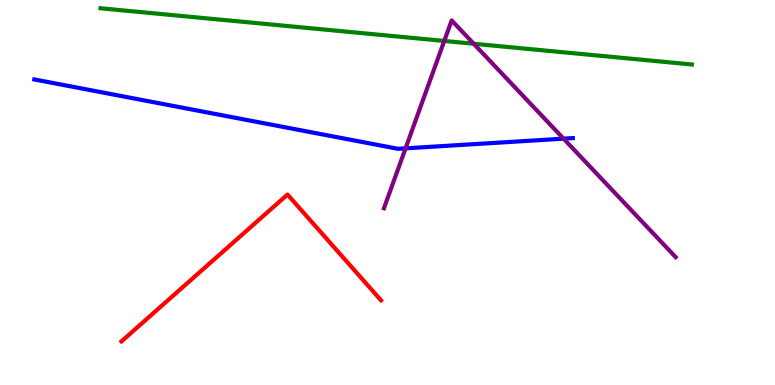[{'lines': ['blue', 'red'], 'intersections': []}, {'lines': ['green', 'red'], 'intersections': []}, {'lines': ['purple', 'red'], 'intersections': []}, {'lines': ['blue', 'green'], 'intersections': []}, {'lines': ['blue', 'purple'], 'intersections': [{'x': 5.23, 'y': 6.15}, {'x': 7.27, 'y': 6.4}]}, {'lines': ['green', 'purple'], 'intersections': [{'x': 5.73, 'y': 8.94}, {'x': 6.11, 'y': 8.86}]}]